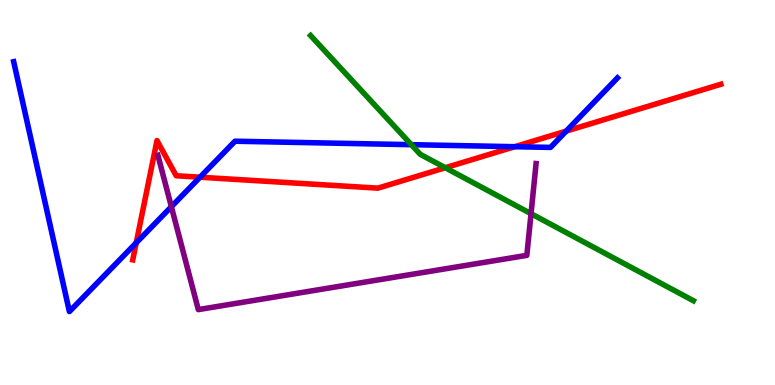[{'lines': ['blue', 'red'], 'intersections': [{'x': 1.76, 'y': 3.69}, {'x': 2.58, 'y': 5.4}, {'x': 6.64, 'y': 6.19}, {'x': 7.31, 'y': 6.59}]}, {'lines': ['green', 'red'], 'intersections': [{'x': 5.75, 'y': 5.64}]}, {'lines': ['purple', 'red'], 'intersections': []}, {'lines': ['blue', 'green'], 'intersections': [{'x': 5.31, 'y': 6.24}]}, {'lines': ['blue', 'purple'], 'intersections': [{'x': 2.21, 'y': 4.63}]}, {'lines': ['green', 'purple'], 'intersections': [{'x': 6.85, 'y': 4.45}]}]